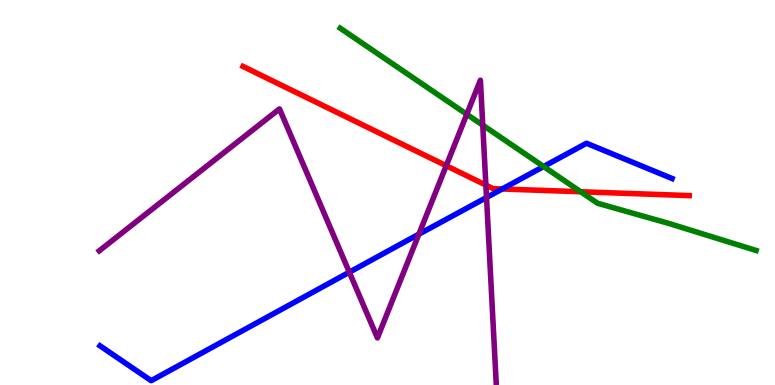[{'lines': ['blue', 'red'], 'intersections': [{'x': 6.48, 'y': 5.09}]}, {'lines': ['green', 'red'], 'intersections': [{'x': 7.49, 'y': 5.02}]}, {'lines': ['purple', 'red'], 'intersections': [{'x': 5.76, 'y': 5.7}, {'x': 6.27, 'y': 5.19}]}, {'lines': ['blue', 'green'], 'intersections': [{'x': 7.01, 'y': 5.67}]}, {'lines': ['blue', 'purple'], 'intersections': [{'x': 4.51, 'y': 2.93}, {'x': 5.4, 'y': 3.92}, {'x': 6.28, 'y': 4.87}]}, {'lines': ['green', 'purple'], 'intersections': [{'x': 6.02, 'y': 7.03}, {'x': 6.23, 'y': 6.75}]}]